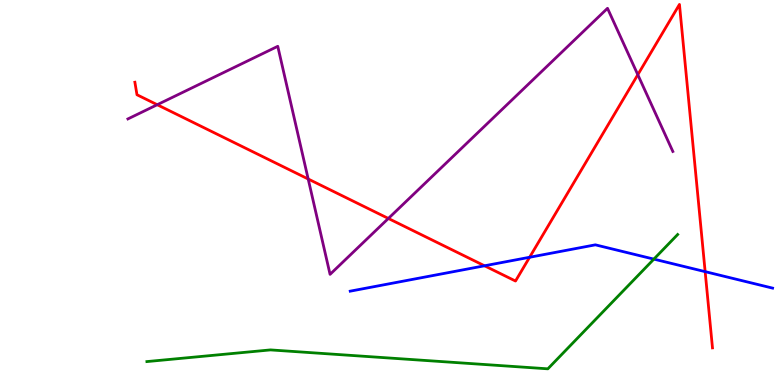[{'lines': ['blue', 'red'], 'intersections': [{'x': 6.25, 'y': 3.1}, {'x': 6.83, 'y': 3.32}, {'x': 9.1, 'y': 2.94}]}, {'lines': ['green', 'red'], 'intersections': []}, {'lines': ['purple', 'red'], 'intersections': [{'x': 2.03, 'y': 7.28}, {'x': 3.98, 'y': 5.35}, {'x': 5.01, 'y': 4.33}, {'x': 8.23, 'y': 8.06}]}, {'lines': ['blue', 'green'], 'intersections': [{'x': 8.44, 'y': 3.27}]}, {'lines': ['blue', 'purple'], 'intersections': []}, {'lines': ['green', 'purple'], 'intersections': []}]